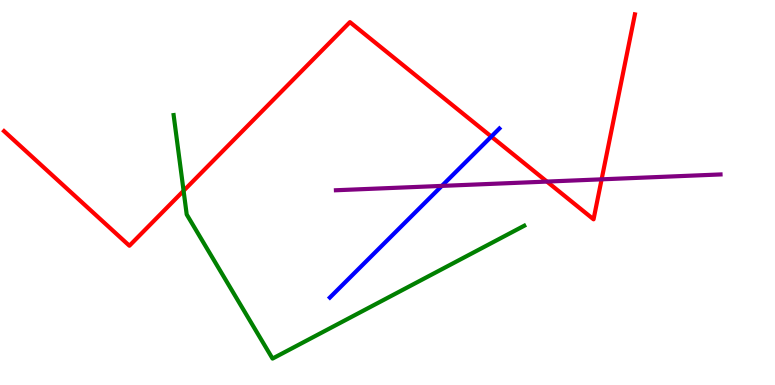[{'lines': ['blue', 'red'], 'intersections': [{'x': 6.34, 'y': 6.45}]}, {'lines': ['green', 'red'], 'intersections': [{'x': 2.37, 'y': 5.04}]}, {'lines': ['purple', 'red'], 'intersections': [{'x': 7.06, 'y': 5.28}, {'x': 7.76, 'y': 5.34}]}, {'lines': ['blue', 'green'], 'intersections': []}, {'lines': ['blue', 'purple'], 'intersections': [{'x': 5.7, 'y': 5.17}]}, {'lines': ['green', 'purple'], 'intersections': []}]